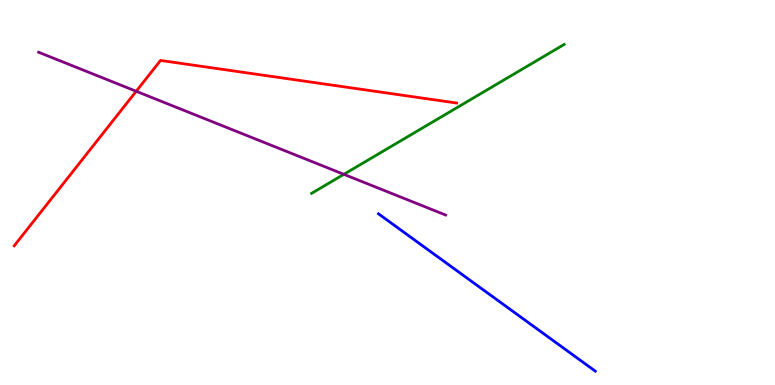[{'lines': ['blue', 'red'], 'intersections': []}, {'lines': ['green', 'red'], 'intersections': []}, {'lines': ['purple', 'red'], 'intersections': [{'x': 1.76, 'y': 7.63}]}, {'lines': ['blue', 'green'], 'intersections': []}, {'lines': ['blue', 'purple'], 'intersections': []}, {'lines': ['green', 'purple'], 'intersections': [{'x': 4.44, 'y': 5.47}]}]